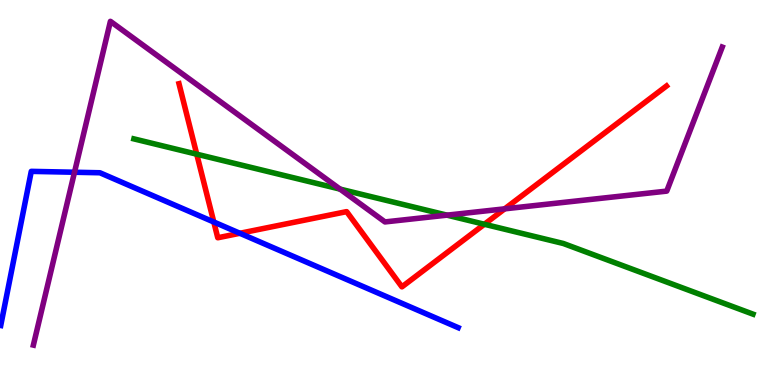[{'lines': ['blue', 'red'], 'intersections': [{'x': 2.76, 'y': 4.23}, {'x': 3.1, 'y': 3.94}]}, {'lines': ['green', 'red'], 'intersections': [{'x': 2.54, 'y': 6.0}, {'x': 6.25, 'y': 4.18}]}, {'lines': ['purple', 'red'], 'intersections': [{'x': 6.51, 'y': 4.58}]}, {'lines': ['blue', 'green'], 'intersections': []}, {'lines': ['blue', 'purple'], 'intersections': [{'x': 0.961, 'y': 5.53}]}, {'lines': ['green', 'purple'], 'intersections': [{'x': 4.39, 'y': 5.09}, {'x': 5.77, 'y': 4.41}]}]